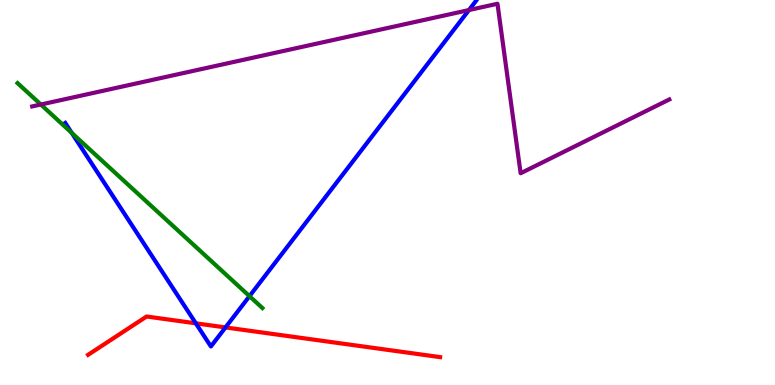[{'lines': ['blue', 'red'], 'intersections': [{'x': 2.53, 'y': 1.6}, {'x': 2.91, 'y': 1.5}]}, {'lines': ['green', 'red'], 'intersections': []}, {'lines': ['purple', 'red'], 'intersections': []}, {'lines': ['blue', 'green'], 'intersections': [{'x': 0.926, 'y': 6.55}, {'x': 3.22, 'y': 2.31}]}, {'lines': ['blue', 'purple'], 'intersections': [{'x': 6.05, 'y': 9.74}]}, {'lines': ['green', 'purple'], 'intersections': [{'x': 0.527, 'y': 7.29}]}]